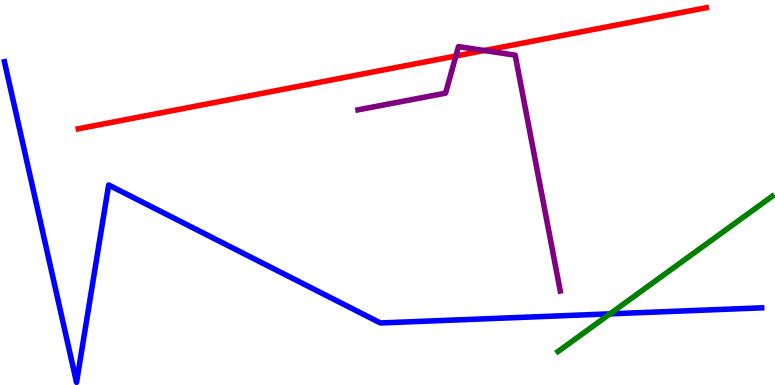[{'lines': ['blue', 'red'], 'intersections': []}, {'lines': ['green', 'red'], 'intersections': []}, {'lines': ['purple', 'red'], 'intersections': [{'x': 5.88, 'y': 8.55}, {'x': 6.25, 'y': 8.69}]}, {'lines': ['blue', 'green'], 'intersections': [{'x': 7.87, 'y': 1.85}]}, {'lines': ['blue', 'purple'], 'intersections': []}, {'lines': ['green', 'purple'], 'intersections': []}]